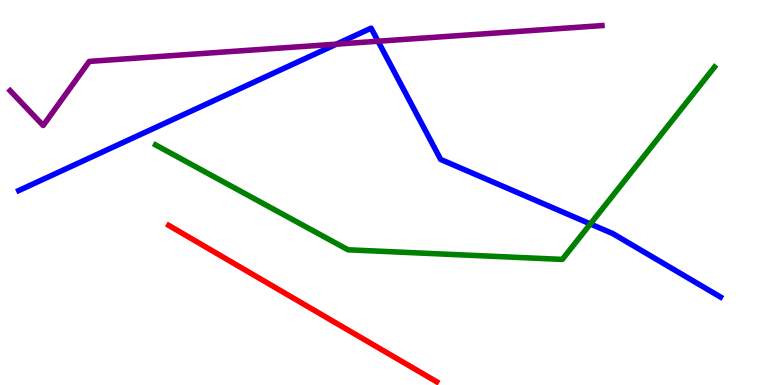[{'lines': ['blue', 'red'], 'intersections': []}, {'lines': ['green', 'red'], 'intersections': []}, {'lines': ['purple', 'red'], 'intersections': []}, {'lines': ['blue', 'green'], 'intersections': [{'x': 7.62, 'y': 4.18}]}, {'lines': ['blue', 'purple'], 'intersections': [{'x': 4.34, 'y': 8.85}, {'x': 4.88, 'y': 8.93}]}, {'lines': ['green', 'purple'], 'intersections': []}]